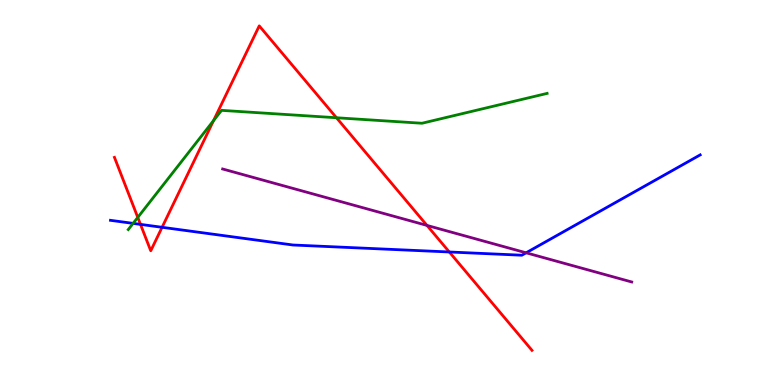[{'lines': ['blue', 'red'], 'intersections': [{'x': 1.81, 'y': 4.17}, {'x': 2.09, 'y': 4.1}, {'x': 5.8, 'y': 3.45}]}, {'lines': ['green', 'red'], 'intersections': [{'x': 1.78, 'y': 4.35}, {'x': 2.76, 'y': 6.87}, {'x': 4.34, 'y': 6.94}]}, {'lines': ['purple', 'red'], 'intersections': [{'x': 5.51, 'y': 4.14}]}, {'lines': ['blue', 'green'], 'intersections': [{'x': 1.72, 'y': 4.2}]}, {'lines': ['blue', 'purple'], 'intersections': [{'x': 6.79, 'y': 3.43}]}, {'lines': ['green', 'purple'], 'intersections': []}]